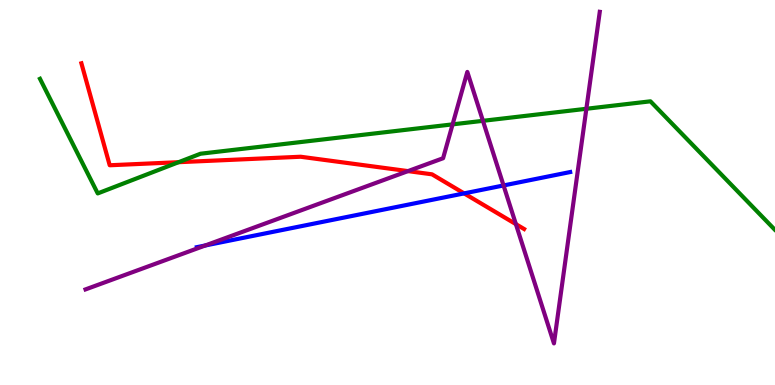[{'lines': ['blue', 'red'], 'intersections': [{'x': 5.99, 'y': 4.98}]}, {'lines': ['green', 'red'], 'intersections': [{'x': 2.3, 'y': 5.79}]}, {'lines': ['purple', 'red'], 'intersections': [{'x': 5.26, 'y': 5.56}, {'x': 6.66, 'y': 4.18}]}, {'lines': ['blue', 'green'], 'intersections': []}, {'lines': ['blue', 'purple'], 'intersections': [{'x': 2.65, 'y': 3.62}, {'x': 6.5, 'y': 5.18}]}, {'lines': ['green', 'purple'], 'intersections': [{'x': 5.84, 'y': 6.77}, {'x': 6.23, 'y': 6.86}, {'x': 7.57, 'y': 7.17}]}]